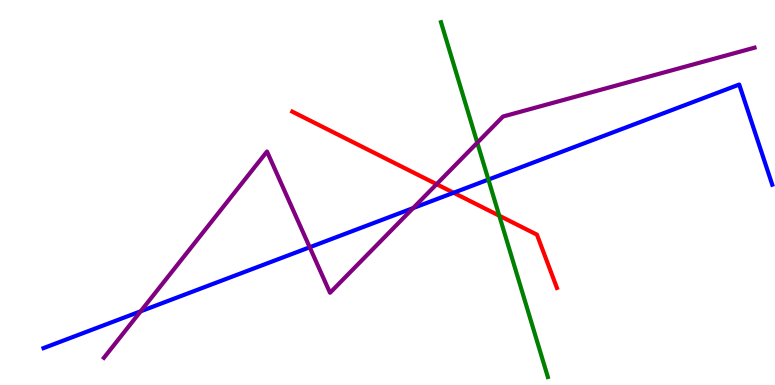[{'lines': ['blue', 'red'], 'intersections': [{'x': 5.85, 'y': 4.99}]}, {'lines': ['green', 'red'], 'intersections': [{'x': 6.44, 'y': 4.4}]}, {'lines': ['purple', 'red'], 'intersections': [{'x': 5.63, 'y': 5.22}]}, {'lines': ['blue', 'green'], 'intersections': [{'x': 6.3, 'y': 5.34}]}, {'lines': ['blue', 'purple'], 'intersections': [{'x': 1.82, 'y': 1.91}, {'x': 4.0, 'y': 3.58}, {'x': 5.33, 'y': 4.6}]}, {'lines': ['green', 'purple'], 'intersections': [{'x': 6.16, 'y': 6.29}]}]